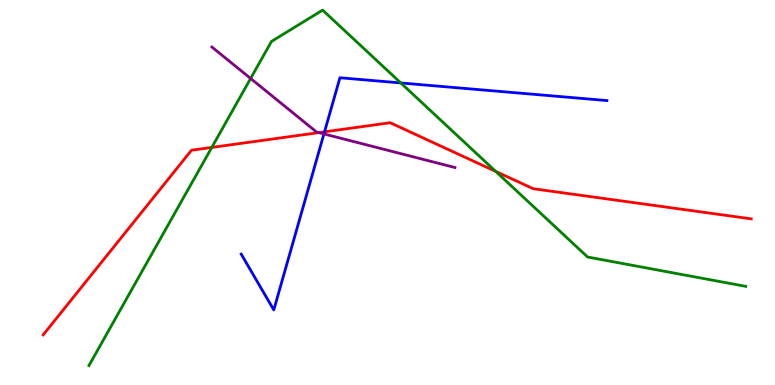[{'lines': ['blue', 'red'], 'intersections': [{'x': 4.19, 'y': 6.58}]}, {'lines': ['green', 'red'], 'intersections': [{'x': 2.73, 'y': 6.17}, {'x': 6.4, 'y': 5.55}]}, {'lines': ['purple', 'red'], 'intersections': [{'x': 4.11, 'y': 6.56}]}, {'lines': ['blue', 'green'], 'intersections': [{'x': 5.17, 'y': 7.85}]}, {'lines': ['blue', 'purple'], 'intersections': [{'x': 4.18, 'y': 6.52}]}, {'lines': ['green', 'purple'], 'intersections': [{'x': 3.23, 'y': 7.96}]}]